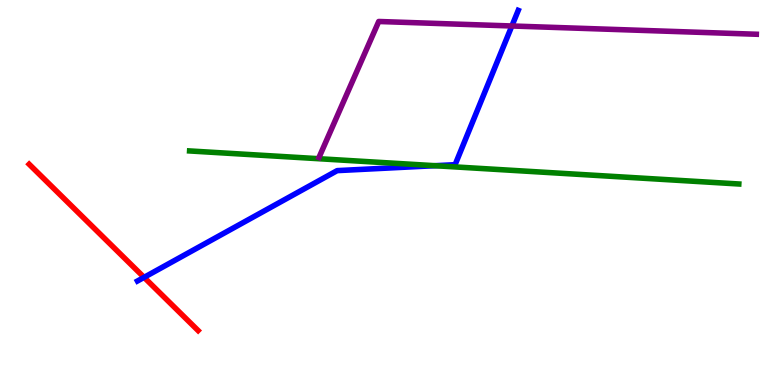[{'lines': ['blue', 'red'], 'intersections': [{'x': 1.86, 'y': 2.8}]}, {'lines': ['green', 'red'], 'intersections': []}, {'lines': ['purple', 'red'], 'intersections': []}, {'lines': ['blue', 'green'], 'intersections': [{'x': 5.61, 'y': 5.7}]}, {'lines': ['blue', 'purple'], 'intersections': [{'x': 6.6, 'y': 9.33}]}, {'lines': ['green', 'purple'], 'intersections': []}]